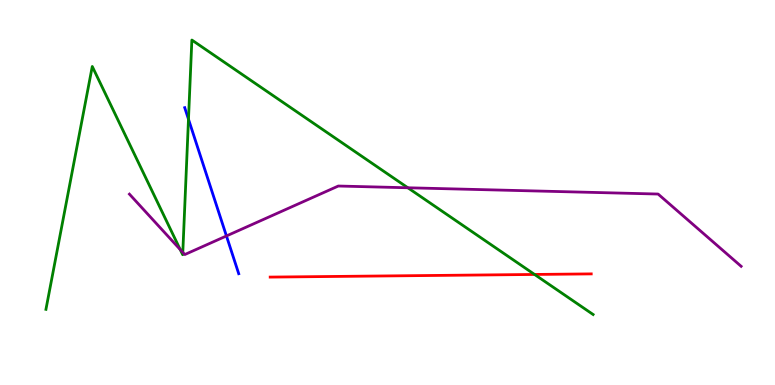[{'lines': ['blue', 'red'], 'intersections': []}, {'lines': ['green', 'red'], 'intersections': [{'x': 6.9, 'y': 2.87}]}, {'lines': ['purple', 'red'], 'intersections': []}, {'lines': ['blue', 'green'], 'intersections': [{'x': 2.43, 'y': 6.9}]}, {'lines': ['blue', 'purple'], 'intersections': [{'x': 2.92, 'y': 3.87}]}, {'lines': ['green', 'purple'], 'intersections': [{'x': 2.33, 'y': 3.52}, {'x': 2.36, 'y': 3.44}, {'x': 5.26, 'y': 5.12}]}]